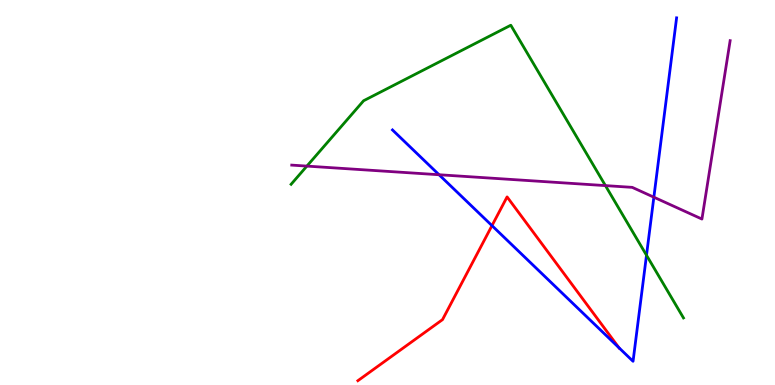[{'lines': ['blue', 'red'], 'intersections': [{'x': 6.35, 'y': 4.14}, {'x': 7.99, 'y': 0.968}]}, {'lines': ['green', 'red'], 'intersections': []}, {'lines': ['purple', 'red'], 'intersections': []}, {'lines': ['blue', 'green'], 'intersections': [{'x': 8.34, 'y': 3.37}]}, {'lines': ['blue', 'purple'], 'intersections': [{'x': 5.67, 'y': 5.46}, {'x': 8.44, 'y': 4.88}]}, {'lines': ['green', 'purple'], 'intersections': [{'x': 3.96, 'y': 5.69}, {'x': 7.81, 'y': 5.18}]}]